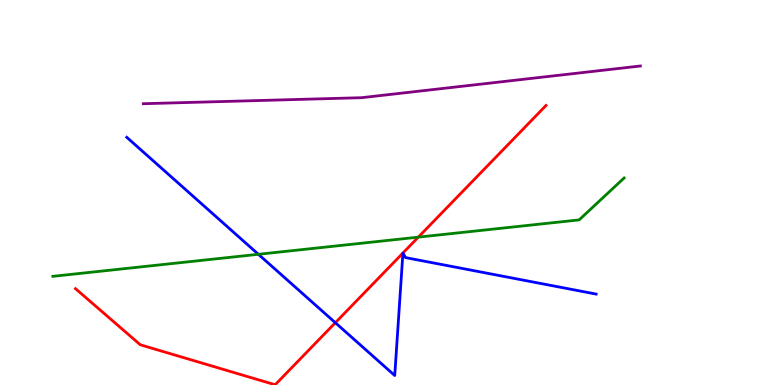[{'lines': ['blue', 'red'], 'intersections': [{'x': 4.33, 'y': 1.62}]}, {'lines': ['green', 'red'], 'intersections': [{'x': 5.4, 'y': 3.84}]}, {'lines': ['purple', 'red'], 'intersections': []}, {'lines': ['blue', 'green'], 'intersections': [{'x': 3.33, 'y': 3.4}]}, {'lines': ['blue', 'purple'], 'intersections': []}, {'lines': ['green', 'purple'], 'intersections': []}]